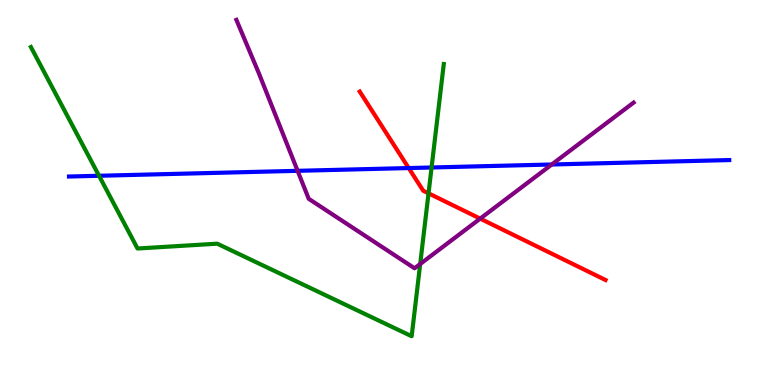[{'lines': ['blue', 'red'], 'intersections': [{'x': 5.27, 'y': 5.63}]}, {'lines': ['green', 'red'], 'intersections': [{'x': 5.53, 'y': 4.98}]}, {'lines': ['purple', 'red'], 'intersections': [{'x': 6.2, 'y': 4.32}]}, {'lines': ['blue', 'green'], 'intersections': [{'x': 1.28, 'y': 5.43}, {'x': 5.57, 'y': 5.65}]}, {'lines': ['blue', 'purple'], 'intersections': [{'x': 3.84, 'y': 5.56}, {'x': 7.12, 'y': 5.73}]}, {'lines': ['green', 'purple'], 'intersections': [{'x': 5.42, 'y': 3.14}]}]